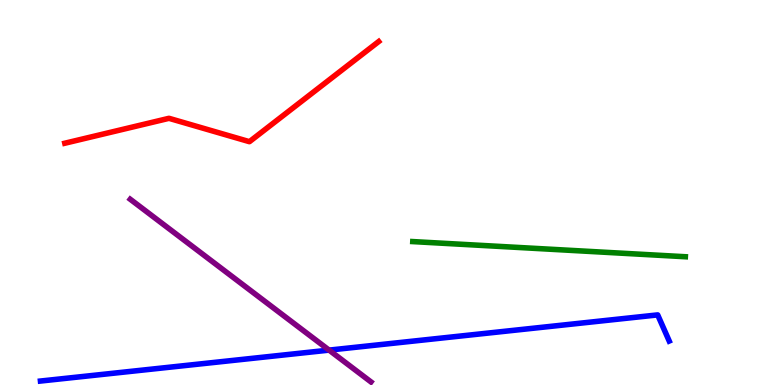[{'lines': ['blue', 'red'], 'intersections': []}, {'lines': ['green', 'red'], 'intersections': []}, {'lines': ['purple', 'red'], 'intersections': []}, {'lines': ['blue', 'green'], 'intersections': []}, {'lines': ['blue', 'purple'], 'intersections': [{'x': 4.25, 'y': 0.906}]}, {'lines': ['green', 'purple'], 'intersections': []}]